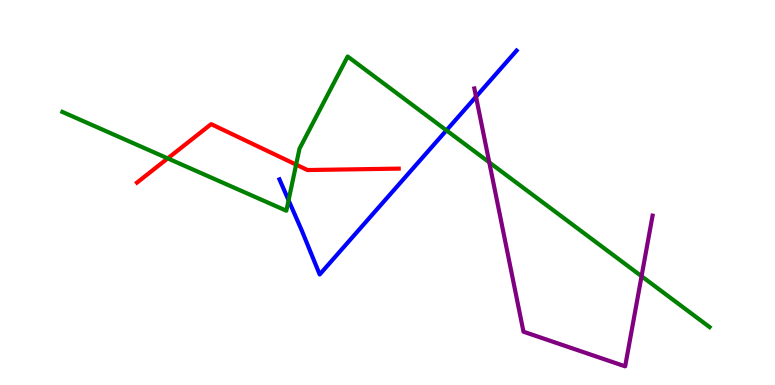[{'lines': ['blue', 'red'], 'intersections': []}, {'lines': ['green', 'red'], 'intersections': [{'x': 2.16, 'y': 5.89}, {'x': 3.82, 'y': 5.72}]}, {'lines': ['purple', 'red'], 'intersections': []}, {'lines': ['blue', 'green'], 'intersections': [{'x': 3.72, 'y': 4.8}, {'x': 5.76, 'y': 6.61}]}, {'lines': ['blue', 'purple'], 'intersections': [{'x': 6.14, 'y': 7.49}]}, {'lines': ['green', 'purple'], 'intersections': [{'x': 6.31, 'y': 5.78}, {'x': 8.28, 'y': 2.83}]}]